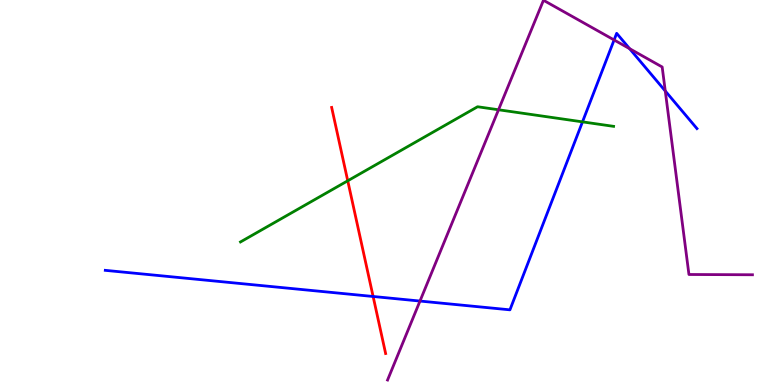[{'lines': ['blue', 'red'], 'intersections': [{'x': 4.81, 'y': 2.3}]}, {'lines': ['green', 'red'], 'intersections': [{'x': 4.49, 'y': 5.3}]}, {'lines': ['purple', 'red'], 'intersections': []}, {'lines': ['blue', 'green'], 'intersections': [{'x': 7.52, 'y': 6.83}]}, {'lines': ['blue', 'purple'], 'intersections': [{'x': 5.42, 'y': 2.18}, {'x': 7.92, 'y': 8.96}, {'x': 8.12, 'y': 8.74}, {'x': 8.58, 'y': 7.64}]}, {'lines': ['green', 'purple'], 'intersections': [{'x': 6.43, 'y': 7.15}]}]